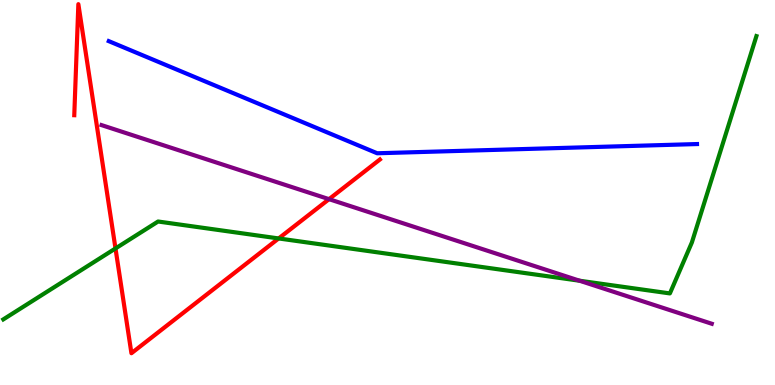[{'lines': ['blue', 'red'], 'intersections': []}, {'lines': ['green', 'red'], 'intersections': [{'x': 1.49, 'y': 3.55}, {'x': 3.6, 'y': 3.81}]}, {'lines': ['purple', 'red'], 'intersections': [{'x': 4.25, 'y': 4.83}]}, {'lines': ['blue', 'green'], 'intersections': []}, {'lines': ['blue', 'purple'], 'intersections': []}, {'lines': ['green', 'purple'], 'intersections': [{'x': 7.48, 'y': 2.71}]}]